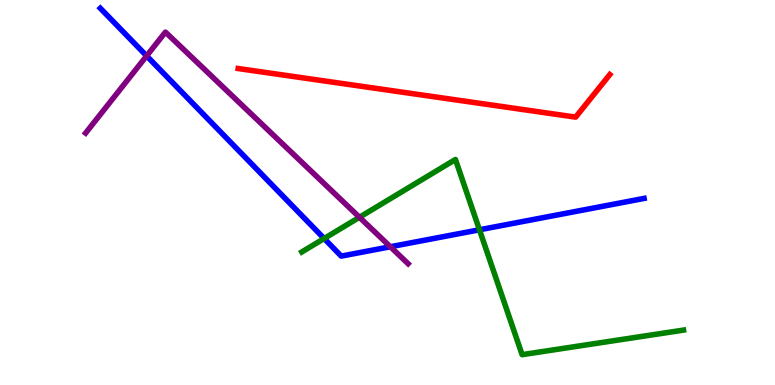[{'lines': ['blue', 'red'], 'intersections': []}, {'lines': ['green', 'red'], 'intersections': []}, {'lines': ['purple', 'red'], 'intersections': []}, {'lines': ['blue', 'green'], 'intersections': [{'x': 4.18, 'y': 3.8}, {'x': 6.19, 'y': 4.03}]}, {'lines': ['blue', 'purple'], 'intersections': [{'x': 1.89, 'y': 8.55}, {'x': 5.04, 'y': 3.59}]}, {'lines': ['green', 'purple'], 'intersections': [{'x': 4.64, 'y': 4.36}]}]